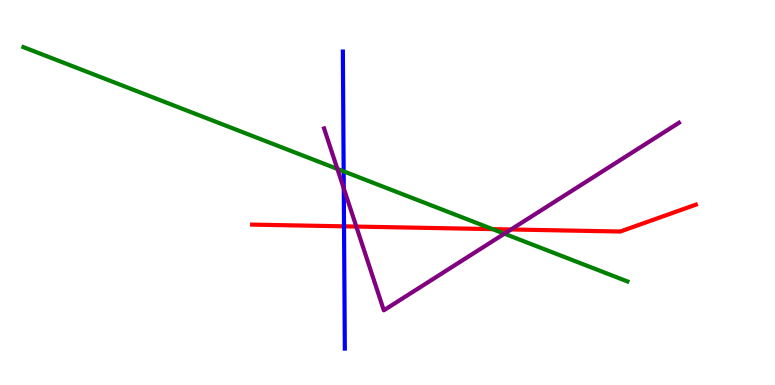[{'lines': ['blue', 'red'], 'intersections': [{'x': 4.44, 'y': 4.12}]}, {'lines': ['green', 'red'], 'intersections': [{'x': 6.36, 'y': 4.05}]}, {'lines': ['purple', 'red'], 'intersections': [{'x': 4.6, 'y': 4.12}, {'x': 6.59, 'y': 4.04}]}, {'lines': ['blue', 'green'], 'intersections': [{'x': 4.43, 'y': 5.55}]}, {'lines': ['blue', 'purple'], 'intersections': [{'x': 4.44, 'y': 5.11}]}, {'lines': ['green', 'purple'], 'intersections': [{'x': 4.35, 'y': 5.61}, {'x': 6.51, 'y': 3.93}]}]